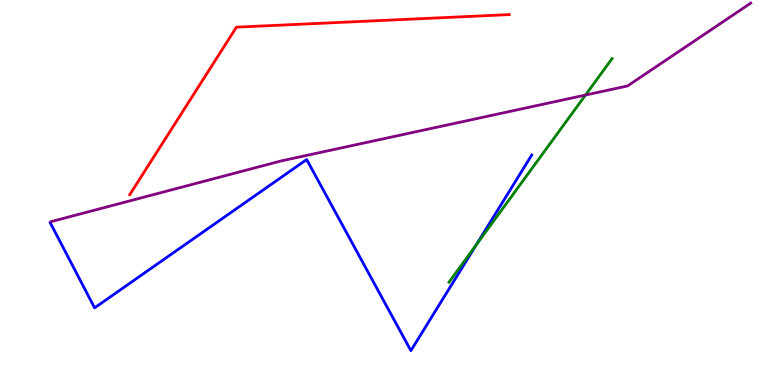[{'lines': ['blue', 'red'], 'intersections': []}, {'lines': ['green', 'red'], 'intersections': []}, {'lines': ['purple', 'red'], 'intersections': []}, {'lines': ['blue', 'green'], 'intersections': [{'x': 6.15, 'y': 3.64}]}, {'lines': ['blue', 'purple'], 'intersections': []}, {'lines': ['green', 'purple'], 'intersections': [{'x': 7.55, 'y': 7.53}]}]